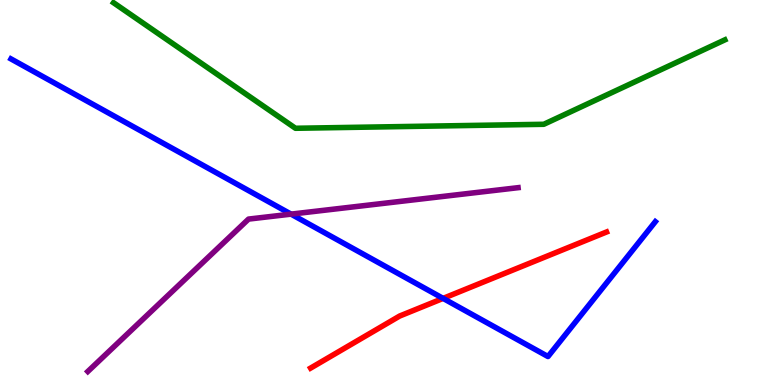[{'lines': ['blue', 'red'], 'intersections': [{'x': 5.72, 'y': 2.25}]}, {'lines': ['green', 'red'], 'intersections': []}, {'lines': ['purple', 'red'], 'intersections': []}, {'lines': ['blue', 'green'], 'intersections': []}, {'lines': ['blue', 'purple'], 'intersections': [{'x': 3.76, 'y': 4.44}]}, {'lines': ['green', 'purple'], 'intersections': []}]